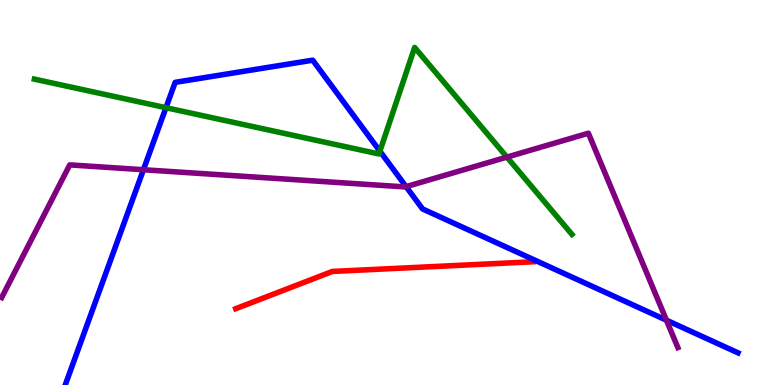[{'lines': ['blue', 'red'], 'intersections': []}, {'lines': ['green', 'red'], 'intersections': []}, {'lines': ['purple', 'red'], 'intersections': []}, {'lines': ['blue', 'green'], 'intersections': [{'x': 2.14, 'y': 7.2}, {'x': 4.9, 'y': 6.07}]}, {'lines': ['blue', 'purple'], 'intersections': [{'x': 1.85, 'y': 5.59}, {'x': 5.24, 'y': 5.15}, {'x': 8.6, 'y': 1.68}]}, {'lines': ['green', 'purple'], 'intersections': [{'x': 6.54, 'y': 5.92}]}]